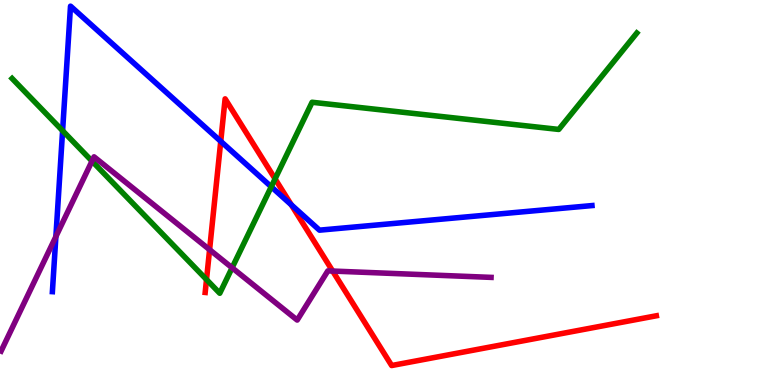[{'lines': ['blue', 'red'], 'intersections': [{'x': 2.85, 'y': 6.33}, {'x': 3.76, 'y': 4.68}]}, {'lines': ['green', 'red'], 'intersections': [{'x': 2.66, 'y': 2.74}, {'x': 3.55, 'y': 5.35}]}, {'lines': ['purple', 'red'], 'intersections': [{'x': 2.7, 'y': 3.51}, {'x': 4.29, 'y': 2.96}]}, {'lines': ['blue', 'green'], 'intersections': [{'x': 0.808, 'y': 6.6}, {'x': 3.5, 'y': 5.15}]}, {'lines': ['blue', 'purple'], 'intersections': [{'x': 0.721, 'y': 3.86}]}, {'lines': ['green', 'purple'], 'intersections': [{'x': 1.19, 'y': 5.82}, {'x': 2.99, 'y': 3.04}]}]